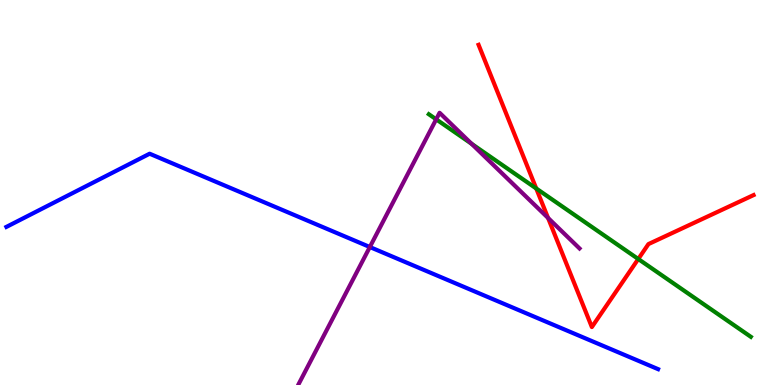[{'lines': ['blue', 'red'], 'intersections': []}, {'lines': ['green', 'red'], 'intersections': [{'x': 6.92, 'y': 5.1}, {'x': 8.24, 'y': 3.27}]}, {'lines': ['purple', 'red'], 'intersections': [{'x': 7.07, 'y': 4.34}]}, {'lines': ['blue', 'green'], 'intersections': []}, {'lines': ['blue', 'purple'], 'intersections': [{'x': 4.77, 'y': 3.58}]}, {'lines': ['green', 'purple'], 'intersections': [{'x': 5.63, 'y': 6.9}, {'x': 6.08, 'y': 6.27}]}]